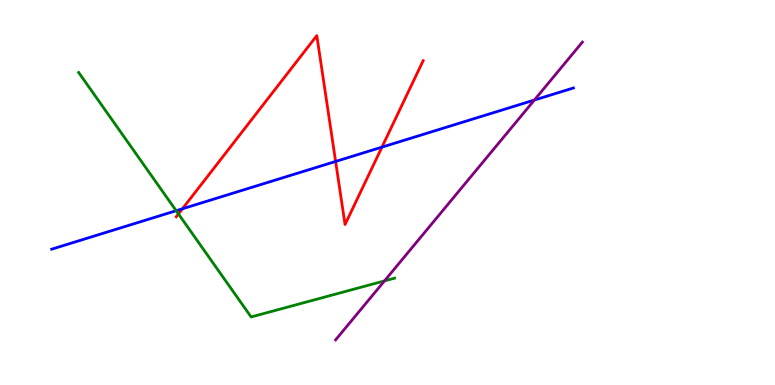[{'lines': ['blue', 'red'], 'intersections': [{'x': 2.35, 'y': 4.58}, {'x': 4.33, 'y': 5.81}, {'x': 4.93, 'y': 6.18}]}, {'lines': ['green', 'red'], 'intersections': [{'x': 2.3, 'y': 4.44}]}, {'lines': ['purple', 'red'], 'intersections': []}, {'lines': ['blue', 'green'], 'intersections': [{'x': 2.27, 'y': 4.53}]}, {'lines': ['blue', 'purple'], 'intersections': [{'x': 6.9, 'y': 7.4}]}, {'lines': ['green', 'purple'], 'intersections': [{'x': 4.96, 'y': 2.7}]}]